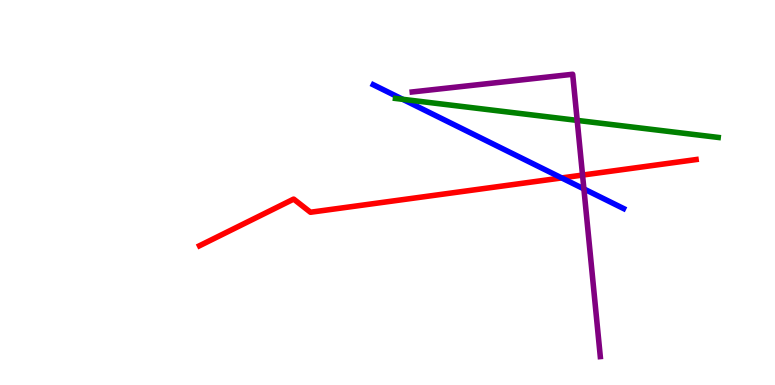[{'lines': ['blue', 'red'], 'intersections': [{'x': 7.25, 'y': 5.38}]}, {'lines': ['green', 'red'], 'intersections': []}, {'lines': ['purple', 'red'], 'intersections': [{'x': 7.52, 'y': 5.45}]}, {'lines': ['blue', 'green'], 'intersections': [{'x': 5.2, 'y': 7.42}]}, {'lines': ['blue', 'purple'], 'intersections': [{'x': 7.53, 'y': 5.09}]}, {'lines': ['green', 'purple'], 'intersections': [{'x': 7.45, 'y': 6.87}]}]